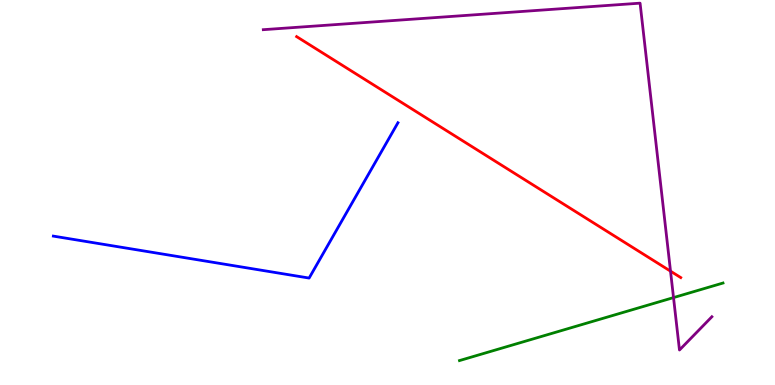[{'lines': ['blue', 'red'], 'intersections': []}, {'lines': ['green', 'red'], 'intersections': []}, {'lines': ['purple', 'red'], 'intersections': [{'x': 8.65, 'y': 2.96}]}, {'lines': ['blue', 'green'], 'intersections': []}, {'lines': ['blue', 'purple'], 'intersections': []}, {'lines': ['green', 'purple'], 'intersections': [{'x': 8.69, 'y': 2.27}]}]